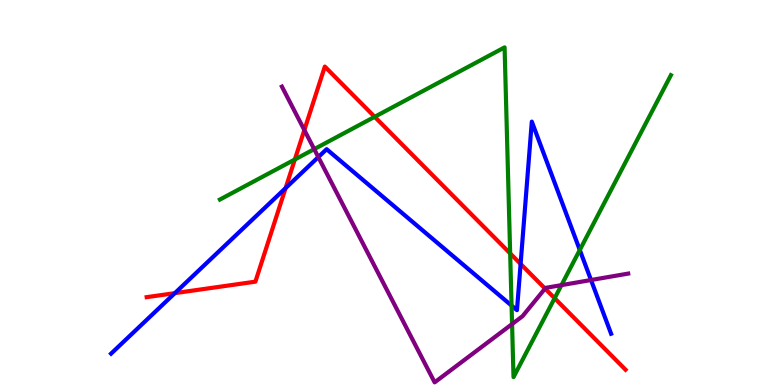[{'lines': ['blue', 'red'], 'intersections': [{'x': 2.26, 'y': 2.39}, {'x': 3.69, 'y': 5.11}, {'x': 6.72, 'y': 3.14}]}, {'lines': ['green', 'red'], 'intersections': [{'x': 3.8, 'y': 5.86}, {'x': 4.83, 'y': 6.97}, {'x': 6.58, 'y': 3.42}, {'x': 7.16, 'y': 2.25}]}, {'lines': ['purple', 'red'], 'intersections': [{'x': 3.93, 'y': 6.62}, {'x': 7.03, 'y': 2.5}]}, {'lines': ['blue', 'green'], 'intersections': [{'x': 6.6, 'y': 2.06}, {'x': 7.48, 'y': 3.51}]}, {'lines': ['blue', 'purple'], 'intersections': [{'x': 4.11, 'y': 5.92}, {'x': 7.63, 'y': 2.73}]}, {'lines': ['green', 'purple'], 'intersections': [{'x': 4.05, 'y': 6.13}, {'x': 6.61, 'y': 1.58}, {'x': 7.24, 'y': 2.59}]}]